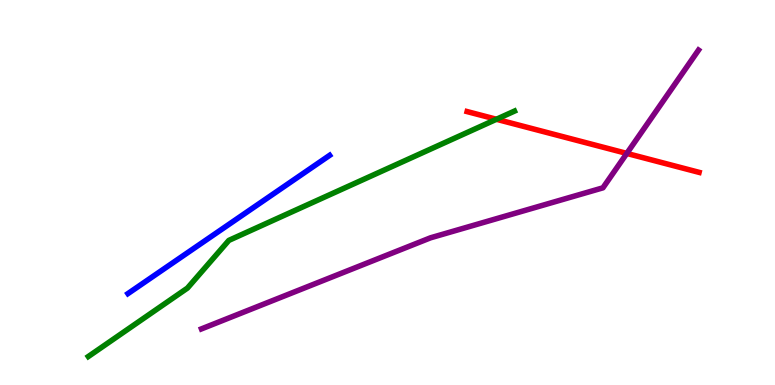[{'lines': ['blue', 'red'], 'intersections': []}, {'lines': ['green', 'red'], 'intersections': [{'x': 6.41, 'y': 6.9}]}, {'lines': ['purple', 'red'], 'intersections': [{'x': 8.09, 'y': 6.02}]}, {'lines': ['blue', 'green'], 'intersections': []}, {'lines': ['blue', 'purple'], 'intersections': []}, {'lines': ['green', 'purple'], 'intersections': []}]